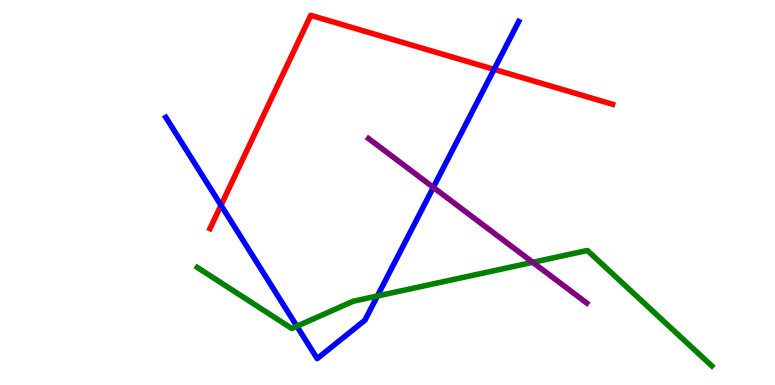[{'lines': ['blue', 'red'], 'intersections': [{'x': 2.85, 'y': 4.67}, {'x': 6.38, 'y': 8.2}]}, {'lines': ['green', 'red'], 'intersections': []}, {'lines': ['purple', 'red'], 'intersections': []}, {'lines': ['blue', 'green'], 'intersections': [{'x': 3.83, 'y': 1.53}, {'x': 4.87, 'y': 2.31}]}, {'lines': ['blue', 'purple'], 'intersections': [{'x': 5.59, 'y': 5.13}]}, {'lines': ['green', 'purple'], 'intersections': [{'x': 6.87, 'y': 3.19}]}]